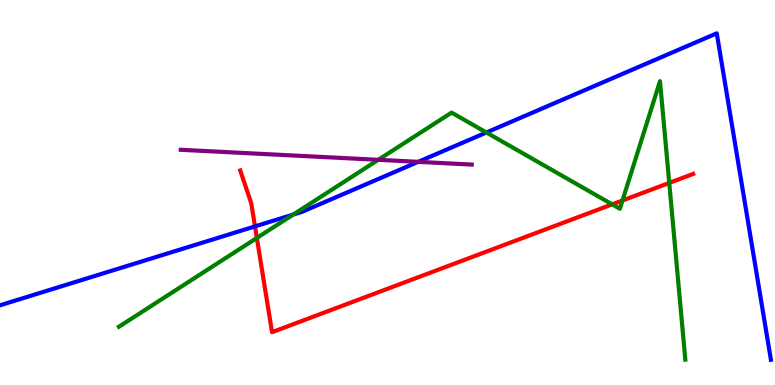[{'lines': ['blue', 'red'], 'intersections': [{'x': 3.29, 'y': 4.12}]}, {'lines': ['green', 'red'], 'intersections': [{'x': 3.31, 'y': 3.82}, {'x': 7.9, 'y': 4.69}, {'x': 8.03, 'y': 4.79}, {'x': 8.64, 'y': 5.25}]}, {'lines': ['purple', 'red'], 'intersections': []}, {'lines': ['blue', 'green'], 'intersections': [{'x': 3.78, 'y': 4.43}, {'x': 6.28, 'y': 6.56}]}, {'lines': ['blue', 'purple'], 'intersections': [{'x': 5.4, 'y': 5.8}]}, {'lines': ['green', 'purple'], 'intersections': [{'x': 4.88, 'y': 5.85}]}]